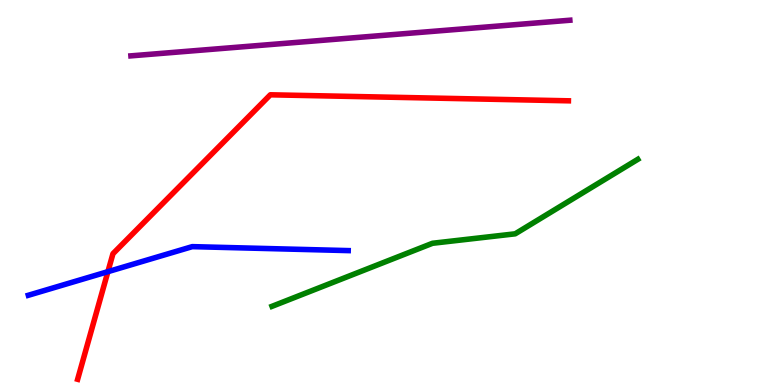[{'lines': ['blue', 'red'], 'intersections': [{'x': 1.39, 'y': 2.94}]}, {'lines': ['green', 'red'], 'intersections': []}, {'lines': ['purple', 'red'], 'intersections': []}, {'lines': ['blue', 'green'], 'intersections': []}, {'lines': ['blue', 'purple'], 'intersections': []}, {'lines': ['green', 'purple'], 'intersections': []}]